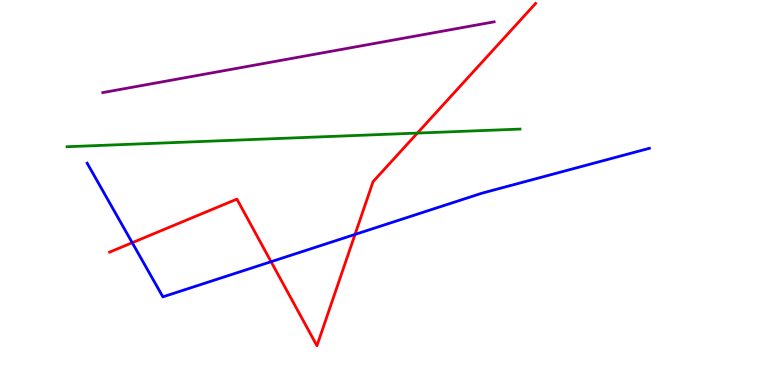[{'lines': ['blue', 'red'], 'intersections': [{'x': 1.71, 'y': 3.7}, {'x': 3.5, 'y': 3.2}, {'x': 4.58, 'y': 3.91}]}, {'lines': ['green', 'red'], 'intersections': [{'x': 5.39, 'y': 6.54}]}, {'lines': ['purple', 'red'], 'intersections': []}, {'lines': ['blue', 'green'], 'intersections': []}, {'lines': ['blue', 'purple'], 'intersections': []}, {'lines': ['green', 'purple'], 'intersections': []}]